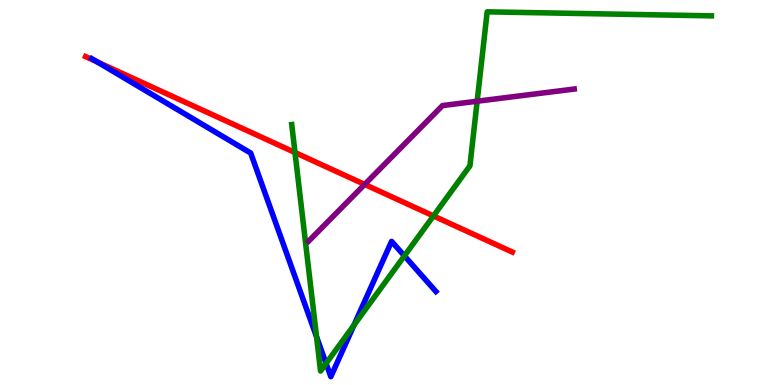[{'lines': ['blue', 'red'], 'intersections': [{'x': 1.26, 'y': 8.39}]}, {'lines': ['green', 'red'], 'intersections': [{'x': 3.81, 'y': 6.04}, {'x': 5.59, 'y': 4.39}]}, {'lines': ['purple', 'red'], 'intersections': [{'x': 4.71, 'y': 5.21}]}, {'lines': ['blue', 'green'], 'intersections': [{'x': 4.08, 'y': 1.25}, {'x': 4.21, 'y': 0.56}, {'x': 4.57, 'y': 1.56}, {'x': 5.22, 'y': 3.35}]}, {'lines': ['blue', 'purple'], 'intersections': []}, {'lines': ['green', 'purple'], 'intersections': [{'x': 6.16, 'y': 7.37}]}]